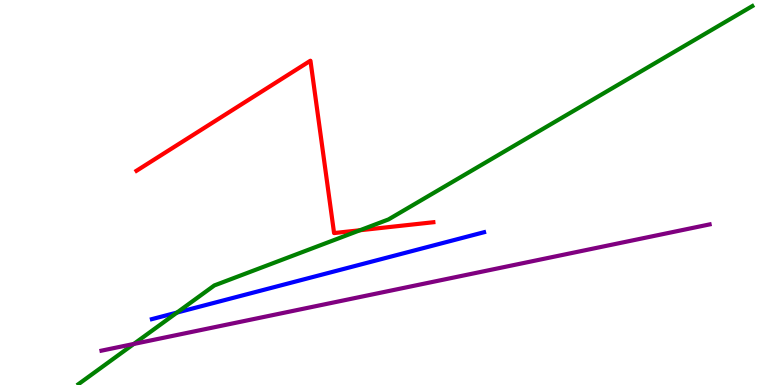[{'lines': ['blue', 'red'], 'intersections': []}, {'lines': ['green', 'red'], 'intersections': [{'x': 4.64, 'y': 4.02}]}, {'lines': ['purple', 'red'], 'intersections': []}, {'lines': ['blue', 'green'], 'intersections': [{'x': 2.28, 'y': 1.88}]}, {'lines': ['blue', 'purple'], 'intersections': []}, {'lines': ['green', 'purple'], 'intersections': [{'x': 1.73, 'y': 1.07}]}]